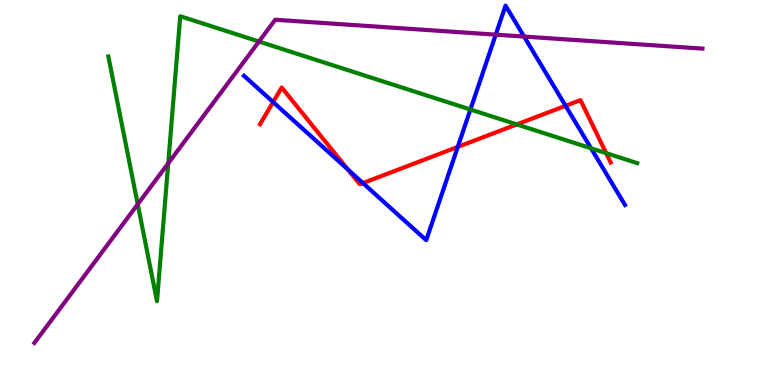[{'lines': ['blue', 'red'], 'intersections': [{'x': 3.52, 'y': 7.35}, {'x': 4.49, 'y': 5.6}, {'x': 4.68, 'y': 5.24}, {'x': 5.91, 'y': 6.18}, {'x': 7.3, 'y': 7.25}]}, {'lines': ['green', 'red'], 'intersections': [{'x': 6.67, 'y': 6.77}, {'x': 7.82, 'y': 6.02}]}, {'lines': ['purple', 'red'], 'intersections': []}, {'lines': ['blue', 'green'], 'intersections': [{'x': 6.07, 'y': 7.16}, {'x': 7.63, 'y': 6.15}]}, {'lines': ['blue', 'purple'], 'intersections': [{'x': 6.4, 'y': 9.1}, {'x': 6.76, 'y': 9.05}]}, {'lines': ['green', 'purple'], 'intersections': [{'x': 1.78, 'y': 4.69}, {'x': 2.17, 'y': 5.76}, {'x': 3.34, 'y': 8.92}]}]